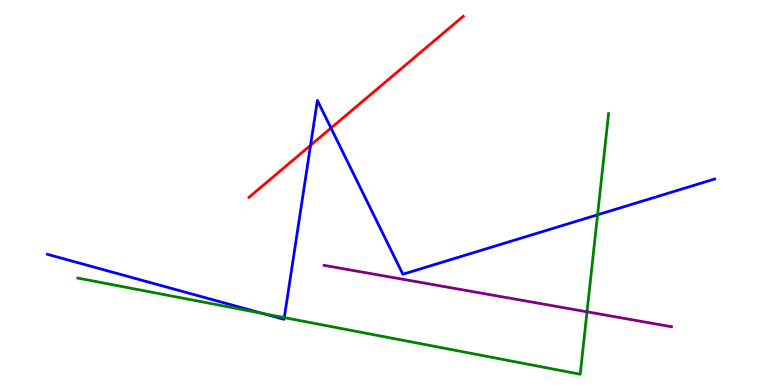[{'lines': ['blue', 'red'], 'intersections': [{'x': 4.01, 'y': 6.23}, {'x': 4.27, 'y': 6.67}]}, {'lines': ['green', 'red'], 'intersections': []}, {'lines': ['purple', 'red'], 'intersections': []}, {'lines': ['blue', 'green'], 'intersections': [{'x': 3.39, 'y': 1.86}, {'x': 3.67, 'y': 1.75}, {'x': 7.71, 'y': 4.42}]}, {'lines': ['blue', 'purple'], 'intersections': []}, {'lines': ['green', 'purple'], 'intersections': [{'x': 7.57, 'y': 1.9}]}]